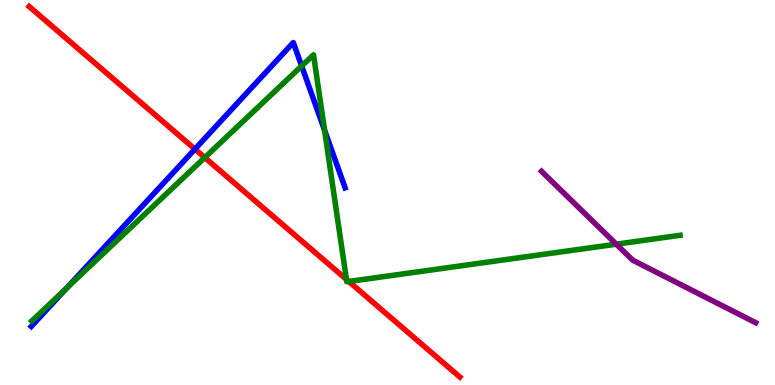[{'lines': ['blue', 'red'], 'intersections': [{'x': 2.52, 'y': 6.13}]}, {'lines': ['green', 'red'], 'intersections': [{'x': 2.64, 'y': 5.91}, {'x': 4.47, 'y': 2.74}, {'x': 4.5, 'y': 2.69}]}, {'lines': ['purple', 'red'], 'intersections': []}, {'lines': ['blue', 'green'], 'intersections': [{'x': 0.861, 'y': 2.52}, {'x': 3.89, 'y': 8.29}, {'x': 4.19, 'y': 6.62}]}, {'lines': ['blue', 'purple'], 'intersections': []}, {'lines': ['green', 'purple'], 'intersections': [{'x': 7.95, 'y': 3.66}]}]